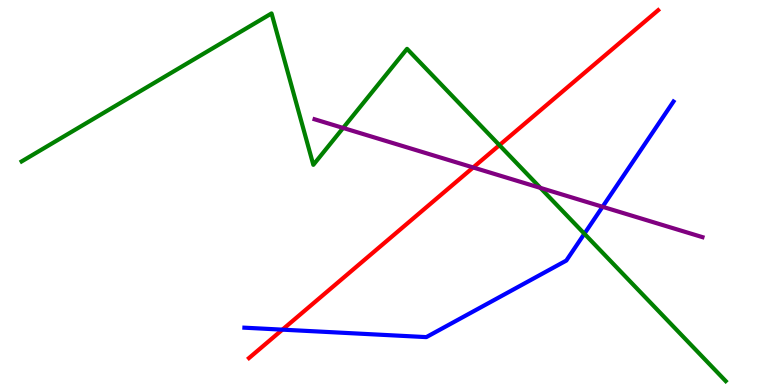[{'lines': ['blue', 'red'], 'intersections': [{'x': 3.64, 'y': 1.44}]}, {'lines': ['green', 'red'], 'intersections': [{'x': 6.44, 'y': 6.23}]}, {'lines': ['purple', 'red'], 'intersections': [{'x': 6.11, 'y': 5.65}]}, {'lines': ['blue', 'green'], 'intersections': [{'x': 7.54, 'y': 3.93}]}, {'lines': ['blue', 'purple'], 'intersections': [{'x': 7.77, 'y': 4.63}]}, {'lines': ['green', 'purple'], 'intersections': [{'x': 4.43, 'y': 6.68}, {'x': 6.97, 'y': 5.12}]}]